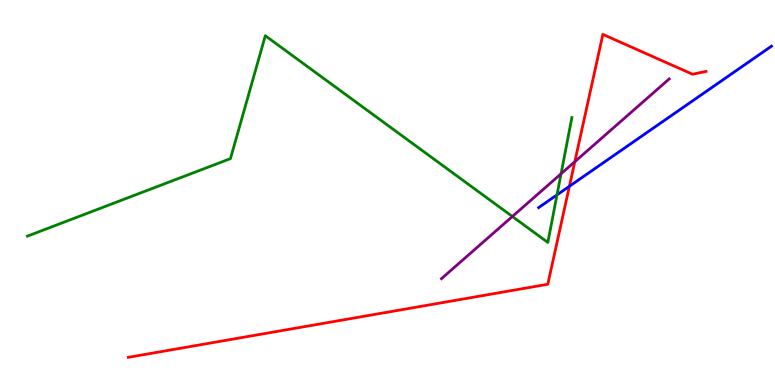[{'lines': ['blue', 'red'], 'intersections': [{'x': 7.35, 'y': 5.16}]}, {'lines': ['green', 'red'], 'intersections': []}, {'lines': ['purple', 'red'], 'intersections': [{'x': 7.42, 'y': 5.8}]}, {'lines': ['blue', 'green'], 'intersections': [{'x': 7.19, 'y': 4.94}]}, {'lines': ['blue', 'purple'], 'intersections': []}, {'lines': ['green', 'purple'], 'intersections': [{'x': 6.61, 'y': 4.38}, {'x': 7.24, 'y': 5.49}]}]